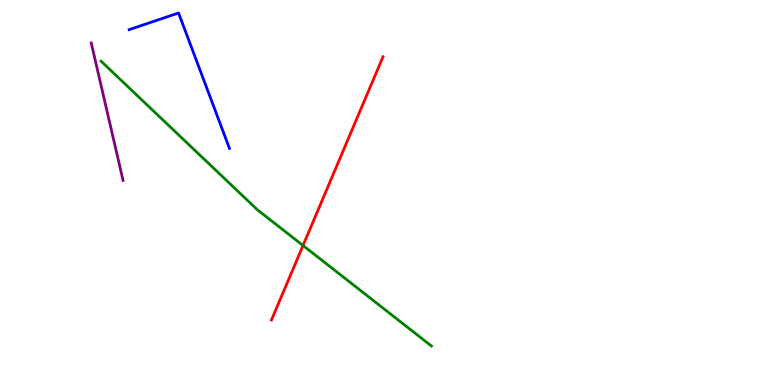[{'lines': ['blue', 'red'], 'intersections': []}, {'lines': ['green', 'red'], 'intersections': [{'x': 3.91, 'y': 3.62}]}, {'lines': ['purple', 'red'], 'intersections': []}, {'lines': ['blue', 'green'], 'intersections': []}, {'lines': ['blue', 'purple'], 'intersections': []}, {'lines': ['green', 'purple'], 'intersections': []}]